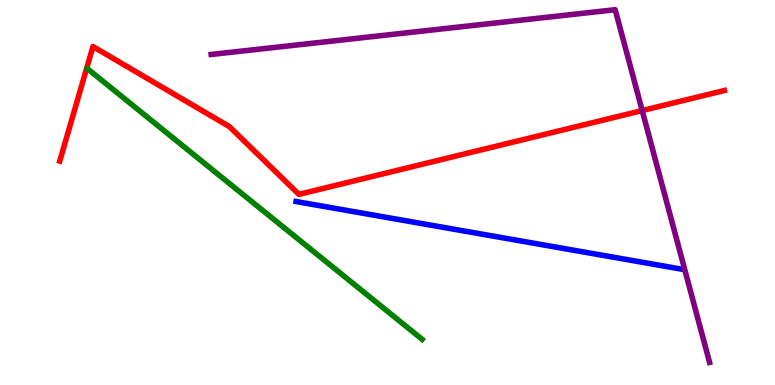[{'lines': ['blue', 'red'], 'intersections': []}, {'lines': ['green', 'red'], 'intersections': []}, {'lines': ['purple', 'red'], 'intersections': [{'x': 8.29, 'y': 7.13}]}, {'lines': ['blue', 'green'], 'intersections': []}, {'lines': ['blue', 'purple'], 'intersections': []}, {'lines': ['green', 'purple'], 'intersections': []}]